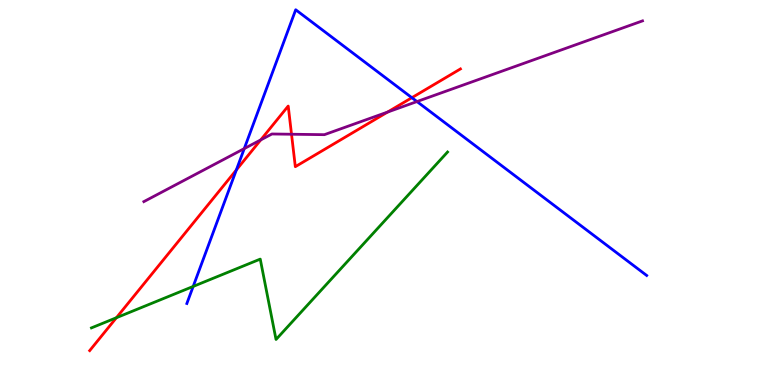[{'lines': ['blue', 'red'], 'intersections': [{'x': 3.05, 'y': 5.59}, {'x': 5.31, 'y': 7.46}]}, {'lines': ['green', 'red'], 'intersections': [{'x': 1.5, 'y': 1.75}]}, {'lines': ['purple', 'red'], 'intersections': [{'x': 3.36, 'y': 6.37}, {'x': 3.76, 'y': 6.51}, {'x': 5.0, 'y': 7.09}]}, {'lines': ['blue', 'green'], 'intersections': [{'x': 2.49, 'y': 2.56}]}, {'lines': ['blue', 'purple'], 'intersections': [{'x': 3.15, 'y': 6.14}, {'x': 5.38, 'y': 7.36}]}, {'lines': ['green', 'purple'], 'intersections': []}]